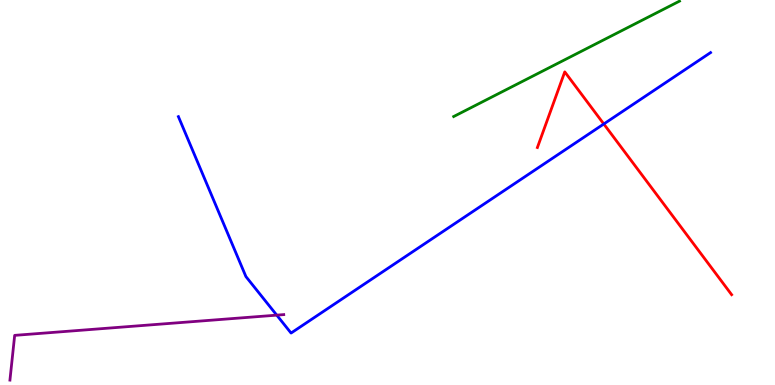[{'lines': ['blue', 'red'], 'intersections': [{'x': 7.79, 'y': 6.78}]}, {'lines': ['green', 'red'], 'intersections': []}, {'lines': ['purple', 'red'], 'intersections': []}, {'lines': ['blue', 'green'], 'intersections': []}, {'lines': ['blue', 'purple'], 'intersections': [{'x': 3.57, 'y': 1.81}]}, {'lines': ['green', 'purple'], 'intersections': []}]